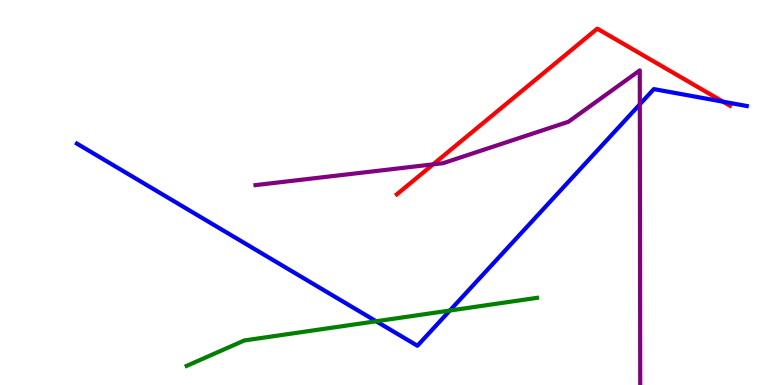[{'lines': ['blue', 'red'], 'intersections': [{'x': 9.33, 'y': 7.36}]}, {'lines': ['green', 'red'], 'intersections': []}, {'lines': ['purple', 'red'], 'intersections': [{'x': 5.59, 'y': 5.73}]}, {'lines': ['blue', 'green'], 'intersections': [{'x': 4.85, 'y': 1.66}, {'x': 5.8, 'y': 1.93}]}, {'lines': ['blue', 'purple'], 'intersections': [{'x': 8.26, 'y': 7.29}]}, {'lines': ['green', 'purple'], 'intersections': []}]